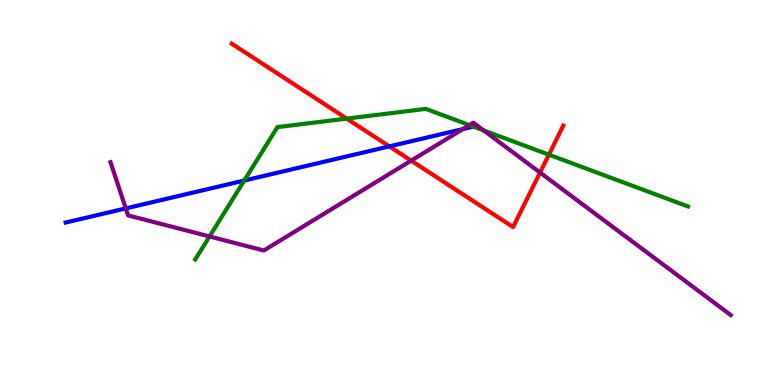[{'lines': ['blue', 'red'], 'intersections': [{'x': 5.02, 'y': 6.2}]}, {'lines': ['green', 'red'], 'intersections': [{'x': 4.47, 'y': 6.92}, {'x': 7.08, 'y': 5.98}]}, {'lines': ['purple', 'red'], 'intersections': [{'x': 5.31, 'y': 5.83}, {'x': 6.97, 'y': 5.52}]}, {'lines': ['blue', 'green'], 'intersections': [{'x': 3.15, 'y': 5.31}, {'x': 6.11, 'y': 6.71}]}, {'lines': ['blue', 'purple'], 'intersections': [{'x': 1.62, 'y': 4.59}, {'x': 5.97, 'y': 6.65}]}, {'lines': ['green', 'purple'], 'intersections': [{'x': 2.7, 'y': 3.86}, {'x': 6.06, 'y': 6.75}, {'x': 6.24, 'y': 6.61}]}]